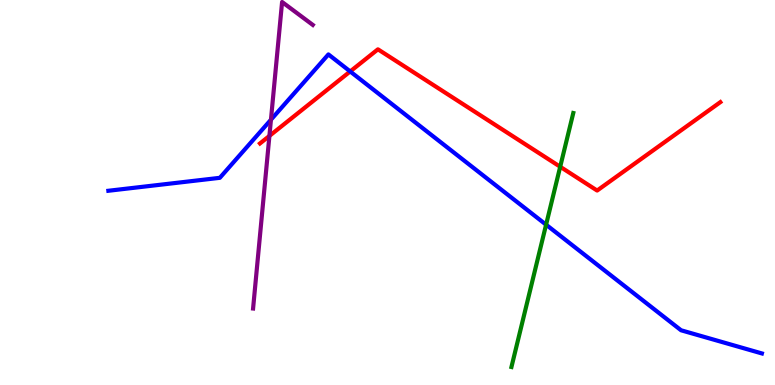[{'lines': ['blue', 'red'], 'intersections': [{'x': 4.52, 'y': 8.14}]}, {'lines': ['green', 'red'], 'intersections': [{'x': 7.23, 'y': 5.67}]}, {'lines': ['purple', 'red'], 'intersections': [{'x': 3.48, 'y': 6.47}]}, {'lines': ['blue', 'green'], 'intersections': [{'x': 7.05, 'y': 4.16}]}, {'lines': ['blue', 'purple'], 'intersections': [{'x': 3.5, 'y': 6.89}]}, {'lines': ['green', 'purple'], 'intersections': []}]